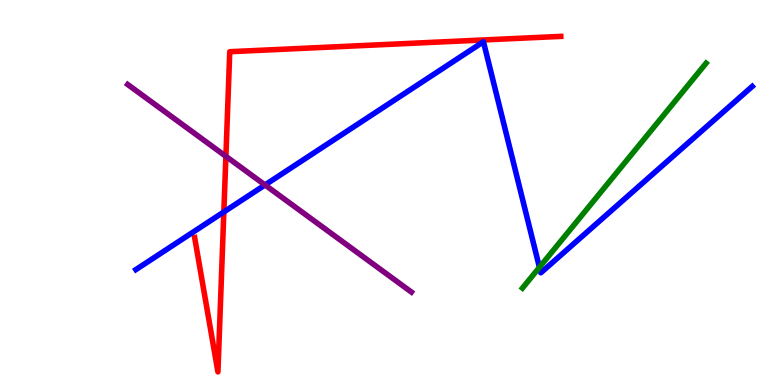[{'lines': ['blue', 'red'], 'intersections': [{'x': 2.89, 'y': 4.49}]}, {'lines': ['green', 'red'], 'intersections': []}, {'lines': ['purple', 'red'], 'intersections': [{'x': 2.91, 'y': 5.94}]}, {'lines': ['blue', 'green'], 'intersections': [{'x': 6.96, 'y': 3.06}]}, {'lines': ['blue', 'purple'], 'intersections': [{'x': 3.42, 'y': 5.2}]}, {'lines': ['green', 'purple'], 'intersections': []}]